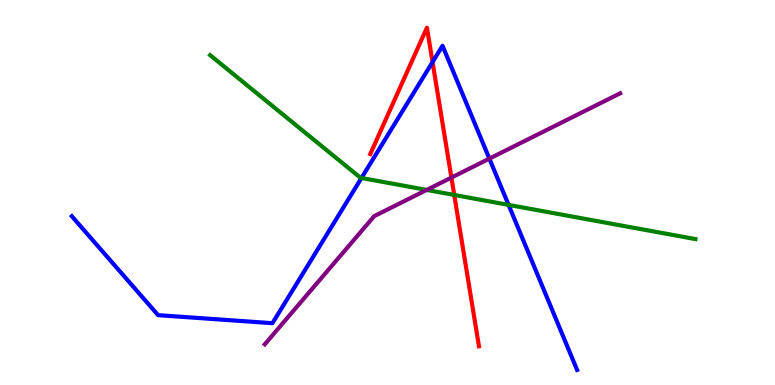[{'lines': ['blue', 'red'], 'intersections': [{'x': 5.58, 'y': 8.39}]}, {'lines': ['green', 'red'], 'intersections': [{'x': 5.86, 'y': 4.94}]}, {'lines': ['purple', 'red'], 'intersections': [{'x': 5.82, 'y': 5.39}]}, {'lines': ['blue', 'green'], 'intersections': [{'x': 4.66, 'y': 5.38}, {'x': 6.56, 'y': 4.68}]}, {'lines': ['blue', 'purple'], 'intersections': [{'x': 6.31, 'y': 5.88}]}, {'lines': ['green', 'purple'], 'intersections': [{'x': 5.51, 'y': 5.07}]}]